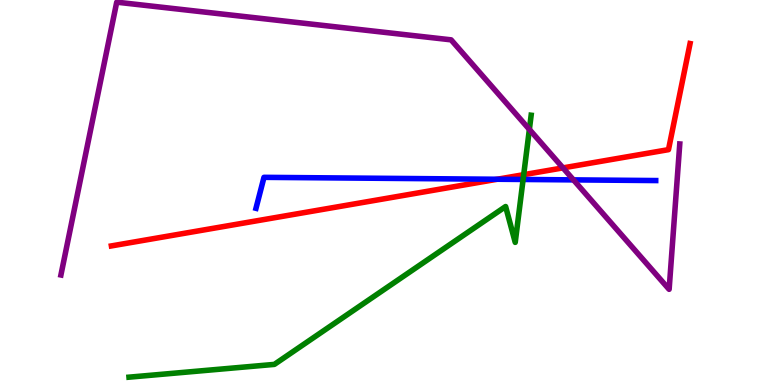[{'lines': ['blue', 'red'], 'intersections': [{'x': 6.42, 'y': 5.34}]}, {'lines': ['green', 'red'], 'intersections': [{'x': 6.76, 'y': 5.46}]}, {'lines': ['purple', 'red'], 'intersections': [{'x': 7.26, 'y': 5.64}]}, {'lines': ['blue', 'green'], 'intersections': [{'x': 6.75, 'y': 5.34}]}, {'lines': ['blue', 'purple'], 'intersections': [{'x': 7.4, 'y': 5.33}]}, {'lines': ['green', 'purple'], 'intersections': [{'x': 6.83, 'y': 6.64}]}]